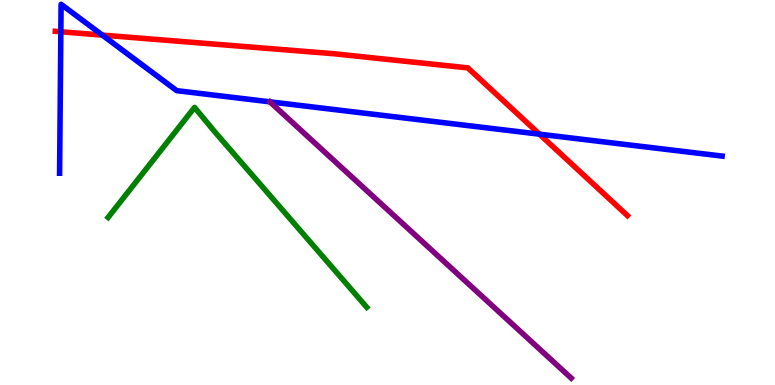[{'lines': ['blue', 'red'], 'intersections': [{'x': 0.785, 'y': 9.17}, {'x': 1.32, 'y': 9.09}, {'x': 6.96, 'y': 6.52}]}, {'lines': ['green', 'red'], 'intersections': []}, {'lines': ['purple', 'red'], 'intersections': []}, {'lines': ['blue', 'green'], 'intersections': []}, {'lines': ['blue', 'purple'], 'intersections': []}, {'lines': ['green', 'purple'], 'intersections': []}]